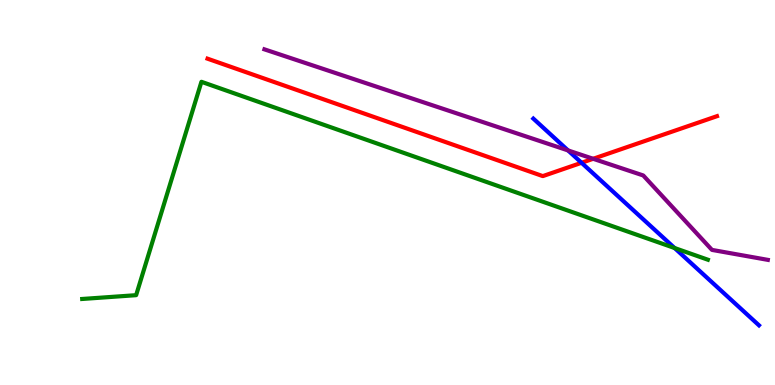[{'lines': ['blue', 'red'], 'intersections': [{'x': 7.5, 'y': 5.77}]}, {'lines': ['green', 'red'], 'intersections': []}, {'lines': ['purple', 'red'], 'intersections': [{'x': 7.65, 'y': 5.88}]}, {'lines': ['blue', 'green'], 'intersections': [{'x': 8.7, 'y': 3.56}]}, {'lines': ['blue', 'purple'], 'intersections': [{'x': 7.33, 'y': 6.09}]}, {'lines': ['green', 'purple'], 'intersections': []}]